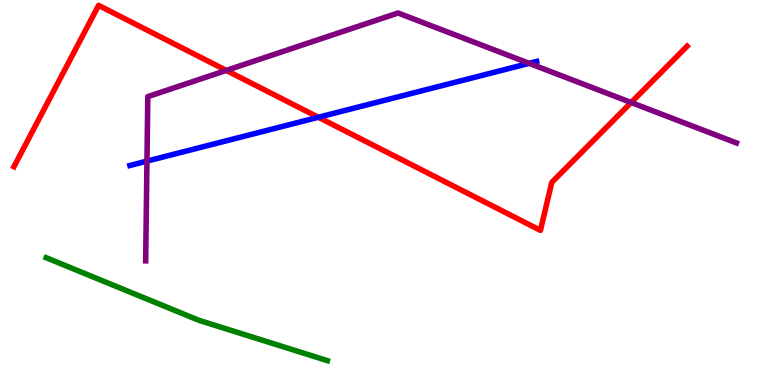[{'lines': ['blue', 'red'], 'intersections': [{'x': 4.11, 'y': 6.95}]}, {'lines': ['green', 'red'], 'intersections': []}, {'lines': ['purple', 'red'], 'intersections': [{'x': 2.92, 'y': 8.17}, {'x': 8.14, 'y': 7.34}]}, {'lines': ['blue', 'green'], 'intersections': []}, {'lines': ['blue', 'purple'], 'intersections': [{'x': 1.9, 'y': 5.82}, {'x': 6.83, 'y': 8.35}]}, {'lines': ['green', 'purple'], 'intersections': []}]